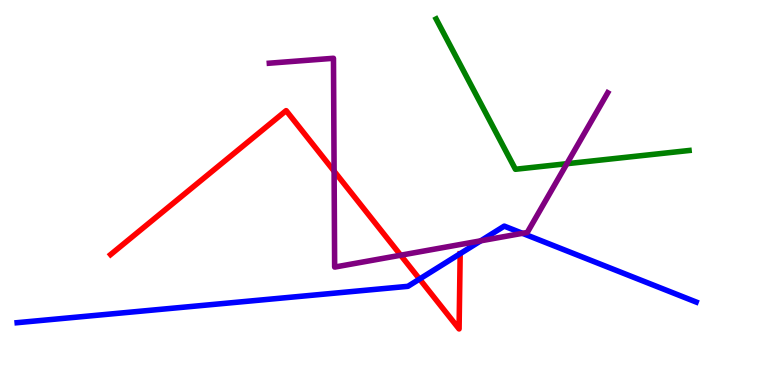[{'lines': ['blue', 'red'], 'intersections': [{'x': 5.41, 'y': 2.75}]}, {'lines': ['green', 'red'], 'intersections': []}, {'lines': ['purple', 'red'], 'intersections': [{'x': 4.31, 'y': 5.55}, {'x': 5.17, 'y': 3.37}]}, {'lines': ['blue', 'green'], 'intersections': []}, {'lines': ['blue', 'purple'], 'intersections': [{'x': 6.2, 'y': 3.75}, {'x': 6.74, 'y': 3.94}]}, {'lines': ['green', 'purple'], 'intersections': [{'x': 7.31, 'y': 5.75}]}]